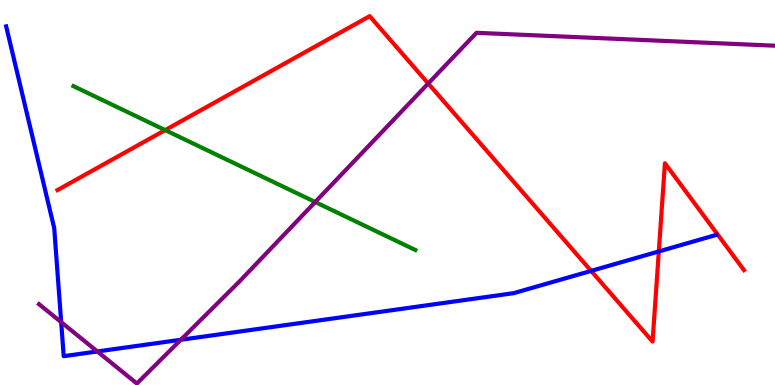[{'lines': ['blue', 'red'], 'intersections': [{'x': 7.63, 'y': 2.96}, {'x': 8.5, 'y': 3.47}]}, {'lines': ['green', 'red'], 'intersections': [{'x': 2.13, 'y': 6.62}]}, {'lines': ['purple', 'red'], 'intersections': [{'x': 5.53, 'y': 7.83}]}, {'lines': ['blue', 'green'], 'intersections': []}, {'lines': ['blue', 'purple'], 'intersections': [{'x': 0.789, 'y': 1.63}, {'x': 1.26, 'y': 0.871}, {'x': 2.33, 'y': 1.17}]}, {'lines': ['green', 'purple'], 'intersections': [{'x': 4.07, 'y': 4.75}]}]